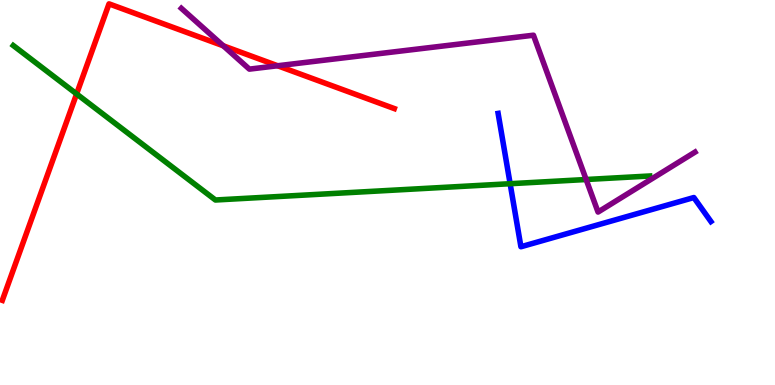[{'lines': ['blue', 'red'], 'intersections': []}, {'lines': ['green', 'red'], 'intersections': [{'x': 0.988, 'y': 7.56}]}, {'lines': ['purple', 'red'], 'intersections': [{'x': 2.88, 'y': 8.81}, {'x': 3.58, 'y': 8.29}]}, {'lines': ['blue', 'green'], 'intersections': [{'x': 6.58, 'y': 5.23}]}, {'lines': ['blue', 'purple'], 'intersections': []}, {'lines': ['green', 'purple'], 'intersections': [{'x': 7.56, 'y': 5.34}]}]